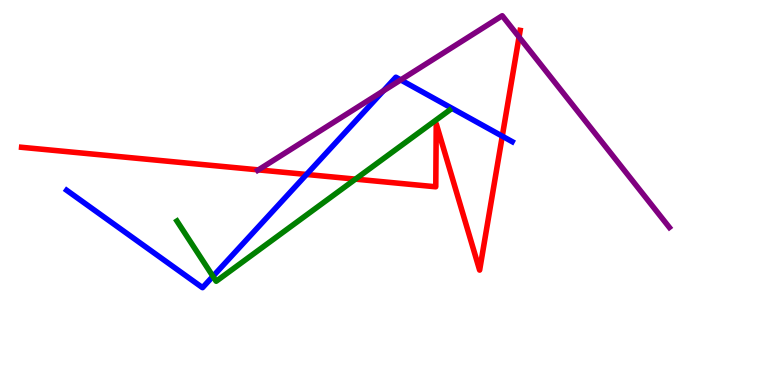[{'lines': ['blue', 'red'], 'intersections': [{'x': 3.96, 'y': 5.47}, {'x': 6.48, 'y': 6.46}]}, {'lines': ['green', 'red'], 'intersections': [{'x': 4.59, 'y': 5.35}]}, {'lines': ['purple', 'red'], 'intersections': [{'x': 3.33, 'y': 5.59}, {'x': 6.7, 'y': 9.04}]}, {'lines': ['blue', 'green'], 'intersections': [{'x': 2.75, 'y': 2.82}]}, {'lines': ['blue', 'purple'], 'intersections': [{'x': 4.95, 'y': 7.64}, {'x': 5.17, 'y': 7.92}]}, {'lines': ['green', 'purple'], 'intersections': []}]